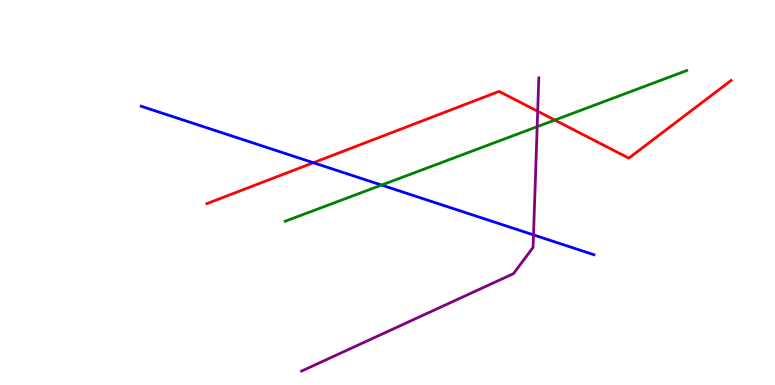[{'lines': ['blue', 'red'], 'intersections': [{'x': 4.04, 'y': 5.77}]}, {'lines': ['green', 'red'], 'intersections': [{'x': 7.16, 'y': 6.88}]}, {'lines': ['purple', 'red'], 'intersections': [{'x': 6.94, 'y': 7.11}]}, {'lines': ['blue', 'green'], 'intersections': [{'x': 4.92, 'y': 5.19}]}, {'lines': ['blue', 'purple'], 'intersections': [{'x': 6.88, 'y': 3.9}]}, {'lines': ['green', 'purple'], 'intersections': [{'x': 6.93, 'y': 6.71}]}]